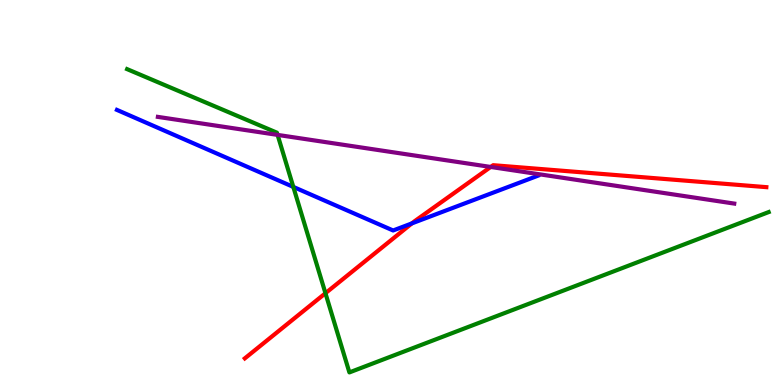[{'lines': ['blue', 'red'], 'intersections': [{'x': 5.31, 'y': 4.2}]}, {'lines': ['green', 'red'], 'intersections': [{'x': 4.2, 'y': 2.38}]}, {'lines': ['purple', 'red'], 'intersections': [{'x': 6.33, 'y': 5.66}]}, {'lines': ['blue', 'green'], 'intersections': [{'x': 3.78, 'y': 5.15}]}, {'lines': ['blue', 'purple'], 'intersections': []}, {'lines': ['green', 'purple'], 'intersections': [{'x': 3.58, 'y': 6.5}]}]